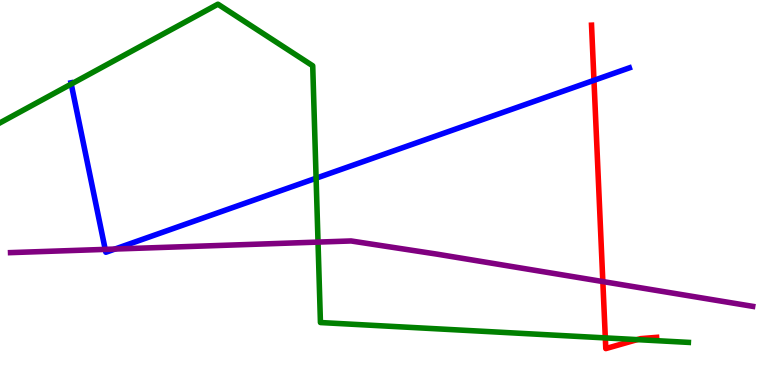[{'lines': ['blue', 'red'], 'intersections': [{'x': 7.66, 'y': 7.91}]}, {'lines': ['green', 'red'], 'intersections': [{'x': 7.81, 'y': 1.22}, {'x': 8.22, 'y': 1.18}]}, {'lines': ['purple', 'red'], 'intersections': [{'x': 7.78, 'y': 2.69}]}, {'lines': ['blue', 'green'], 'intersections': [{'x': 0.919, 'y': 7.82}, {'x': 4.08, 'y': 5.37}]}, {'lines': ['blue', 'purple'], 'intersections': [{'x': 1.36, 'y': 3.52}, {'x': 1.48, 'y': 3.53}]}, {'lines': ['green', 'purple'], 'intersections': [{'x': 4.1, 'y': 3.71}]}]